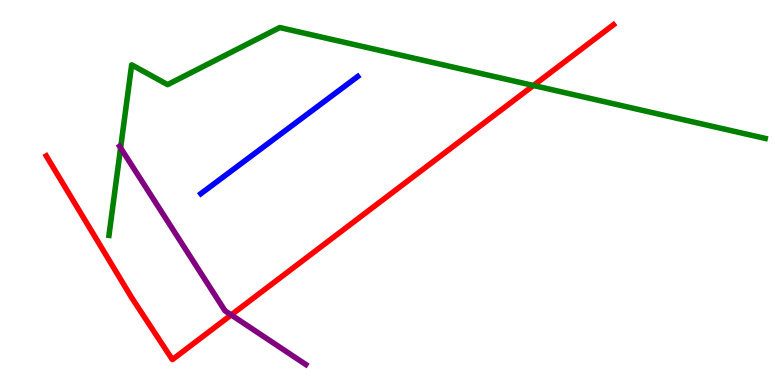[{'lines': ['blue', 'red'], 'intersections': []}, {'lines': ['green', 'red'], 'intersections': [{'x': 6.88, 'y': 7.78}]}, {'lines': ['purple', 'red'], 'intersections': [{'x': 2.98, 'y': 1.82}]}, {'lines': ['blue', 'green'], 'intersections': []}, {'lines': ['blue', 'purple'], 'intersections': []}, {'lines': ['green', 'purple'], 'intersections': [{'x': 1.56, 'y': 6.16}]}]